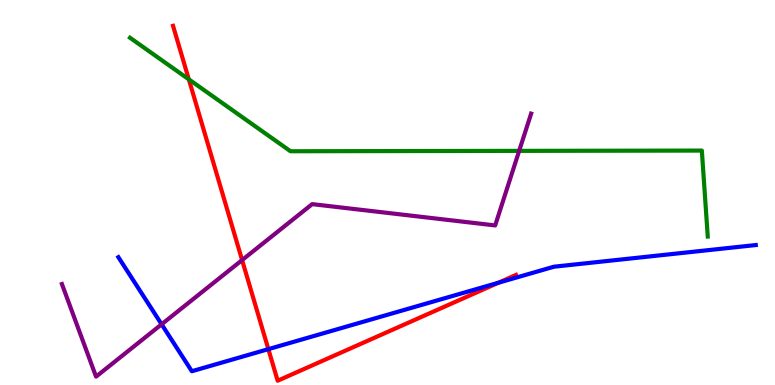[{'lines': ['blue', 'red'], 'intersections': [{'x': 3.46, 'y': 0.931}, {'x': 6.43, 'y': 2.66}]}, {'lines': ['green', 'red'], 'intersections': [{'x': 2.44, 'y': 7.94}]}, {'lines': ['purple', 'red'], 'intersections': [{'x': 3.12, 'y': 3.24}]}, {'lines': ['blue', 'green'], 'intersections': []}, {'lines': ['blue', 'purple'], 'intersections': [{'x': 2.09, 'y': 1.58}]}, {'lines': ['green', 'purple'], 'intersections': [{'x': 6.7, 'y': 6.08}]}]